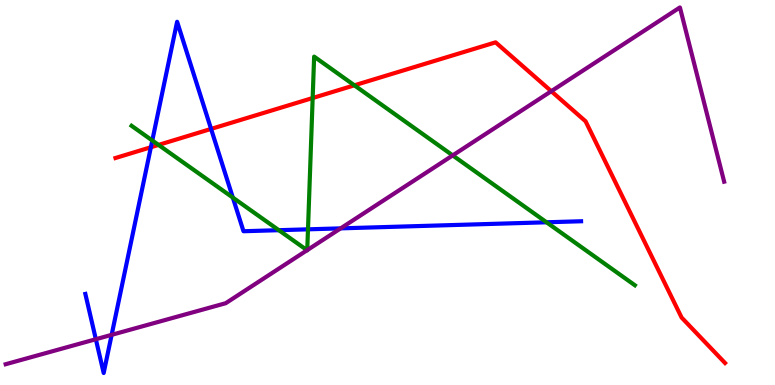[{'lines': ['blue', 'red'], 'intersections': [{'x': 1.95, 'y': 6.18}, {'x': 2.72, 'y': 6.65}]}, {'lines': ['green', 'red'], 'intersections': [{'x': 2.05, 'y': 6.24}, {'x': 4.03, 'y': 7.45}, {'x': 4.57, 'y': 7.78}]}, {'lines': ['purple', 'red'], 'intersections': [{'x': 7.11, 'y': 7.63}]}, {'lines': ['blue', 'green'], 'intersections': [{'x': 1.97, 'y': 6.35}, {'x': 3.0, 'y': 4.87}, {'x': 3.6, 'y': 4.02}, {'x': 3.97, 'y': 4.04}, {'x': 7.05, 'y': 4.23}]}, {'lines': ['blue', 'purple'], 'intersections': [{'x': 1.24, 'y': 1.19}, {'x': 1.44, 'y': 1.3}, {'x': 4.4, 'y': 4.07}]}, {'lines': ['green', 'purple'], 'intersections': [{'x': 3.96, 'y': 3.5}, {'x': 3.96, 'y': 3.5}, {'x': 5.84, 'y': 5.96}]}]